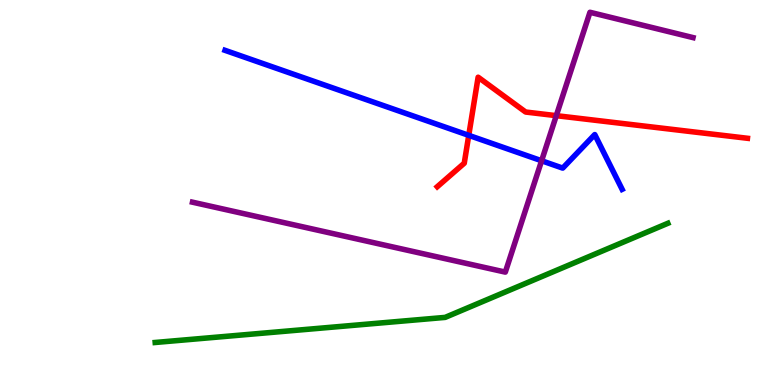[{'lines': ['blue', 'red'], 'intersections': [{'x': 6.05, 'y': 6.48}]}, {'lines': ['green', 'red'], 'intersections': []}, {'lines': ['purple', 'red'], 'intersections': [{'x': 7.18, 'y': 7.0}]}, {'lines': ['blue', 'green'], 'intersections': []}, {'lines': ['blue', 'purple'], 'intersections': [{'x': 6.99, 'y': 5.82}]}, {'lines': ['green', 'purple'], 'intersections': []}]